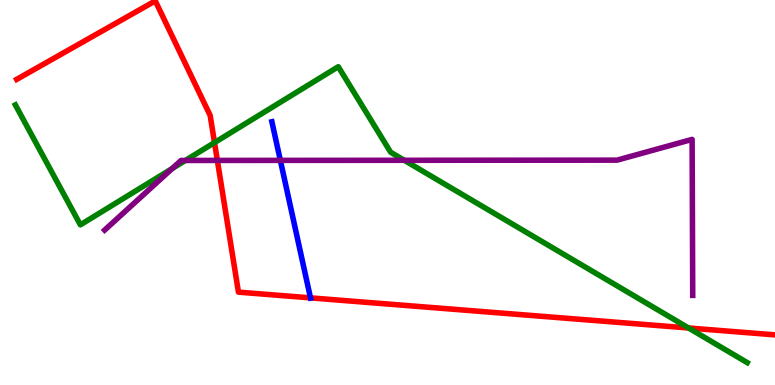[{'lines': ['blue', 'red'], 'intersections': [{'x': 4.01, 'y': 2.26}]}, {'lines': ['green', 'red'], 'intersections': [{'x': 2.77, 'y': 6.3}, {'x': 8.88, 'y': 1.48}]}, {'lines': ['purple', 'red'], 'intersections': [{'x': 2.8, 'y': 5.83}]}, {'lines': ['blue', 'green'], 'intersections': []}, {'lines': ['blue', 'purple'], 'intersections': [{'x': 3.62, 'y': 5.83}]}, {'lines': ['green', 'purple'], 'intersections': [{'x': 2.22, 'y': 5.62}, {'x': 2.39, 'y': 5.83}, {'x': 5.22, 'y': 5.84}]}]